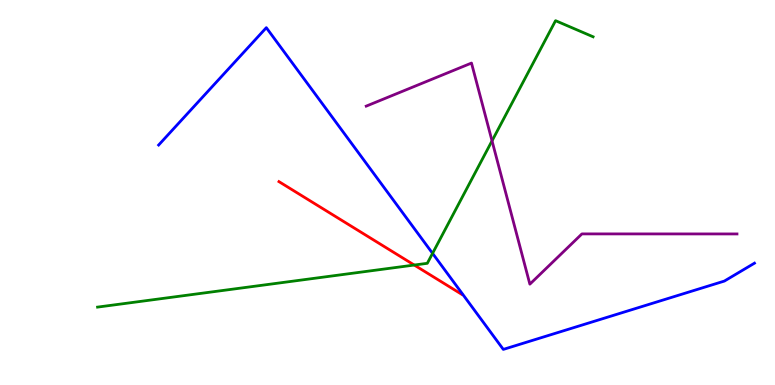[{'lines': ['blue', 'red'], 'intersections': []}, {'lines': ['green', 'red'], 'intersections': [{'x': 5.35, 'y': 3.12}]}, {'lines': ['purple', 'red'], 'intersections': []}, {'lines': ['blue', 'green'], 'intersections': [{'x': 5.58, 'y': 3.42}]}, {'lines': ['blue', 'purple'], 'intersections': []}, {'lines': ['green', 'purple'], 'intersections': [{'x': 6.35, 'y': 6.34}]}]